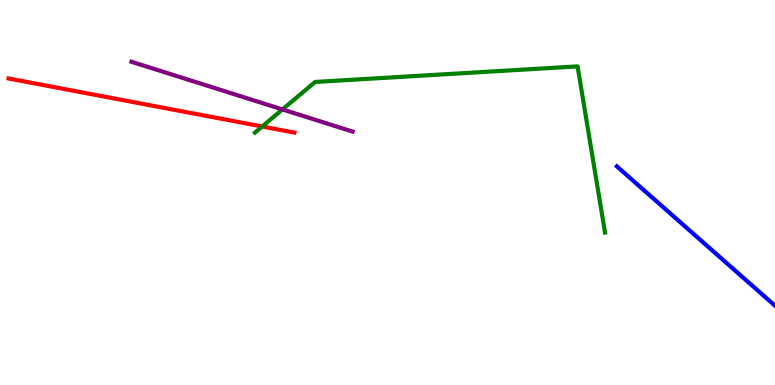[{'lines': ['blue', 'red'], 'intersections': []}, {'lines': ['green', 'red'], 'intersections': [{'x': 3.38, 'y': 6.71}]}, {'lines': ['purple', 'red'], 'intersections': []}, {'lines': ['blue', 'green'], 'intersections': []}, {'lines': ['blue', 'purple'], 'intersections': []}, {'lines': ['green', 'purple'], 'intersections': [{'x': 3.64, 'y': 7.16}]}]